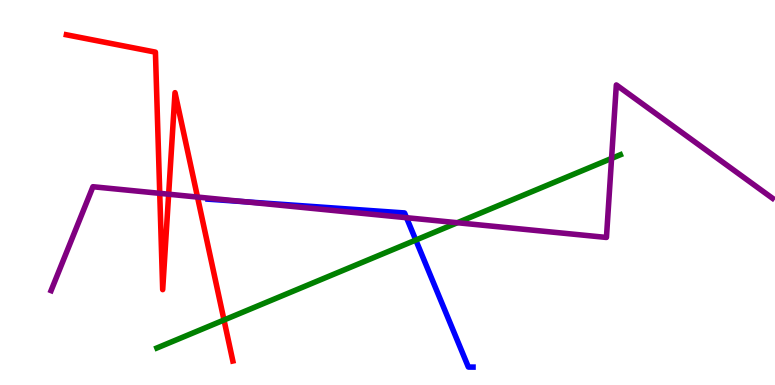[{'lines': ['blue', 'red'], 'intersections': []}, {'lines': ['green', 'red'], 'intersections': [{'x': 2.89, 'y': 1.69}]}, {'lines': ['purple', 'red'], 'intersections': [{'x': 2.06, 'y': 4.98}, {'x': 2.18, 'y': 4.96}, {'x': 2.55, 'y': 4.88}]}, {'lines': ['blue', 'green'], 'intersections': [{'x': 5.36, 'y': 3.76}]}, {'lines': ['blue', 'purple'], 'intersections': [{'x': 3.16, 'y': 4.76}, {'x': 5.25, 'y': 4.35}]}, {'lines': ['green', 'purple'], 'intersections': [{'x': 5.9, 'y': 4.21}, {'x': 7.89, 'y': 5.89}]}]